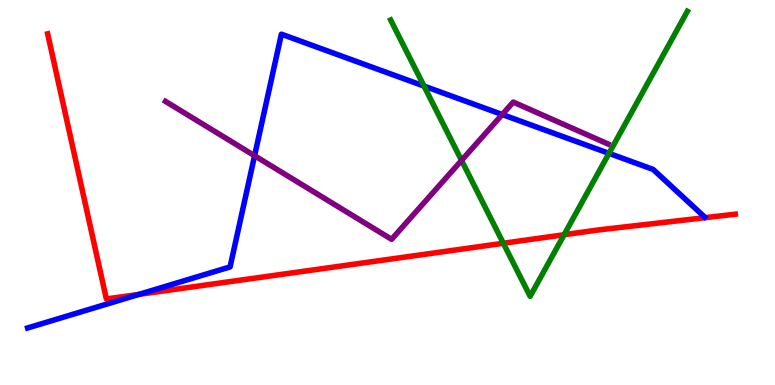[{'lines': ['blue', 'red'], 'intersections': [{'x': 1.79, 'y': 2.35}]}, {'lines': ['green', 'red'], 'intersections': [{'x': 6.49, 'y': 3.68}, {'x': 7.28, 'y': 3.9}]}, {'lines': ['purple', 'red'], 'intersections': []}, {'lines': ['blue', 'green'], 'intersections': [{'x': 5.47, 'y': 7.76}, {'x': 7.86, 'y': 6.02}]}, {'lines': ['blue', 'purple'], 'intersections': [{'x': 3.29, 'y': 5.96}, {'x': 6.48, 'y': 7.03}]}, {'lines': ['green', 'purple'], 'intersections': [{'x': 5.96, 'y': 5.83}]}]